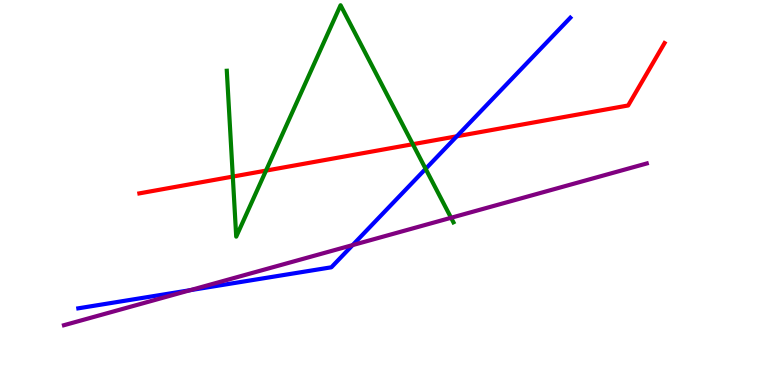[{'lines': ['blue', 'red'], 'intersections': [{'x': 5.89, 'y': 6.46}]}, {'lines': ['green', 'red'], 'intersections': [{'x': 3.0, 'y': 5.41}, {'x': 3.43, 'y': 5.57}, {'x': 5.33, 'y': 6.25}]}, {'lines': ['purple', 'red'], 'intersections': []}, {'lines': ['blue', 'green'], 'intersections': [{'x': 5.49, 'y': 5.61}]}, {'lines': ['blue', 'purple'], 'intersections': [{'x': 2.45, 'y': 2.46}, {'x': 4.55, 'y': 3.63}]}, {'lines': ['green', 'purple'], 'intersections': [{'x': 5.82, 'y': 4.34}]}]